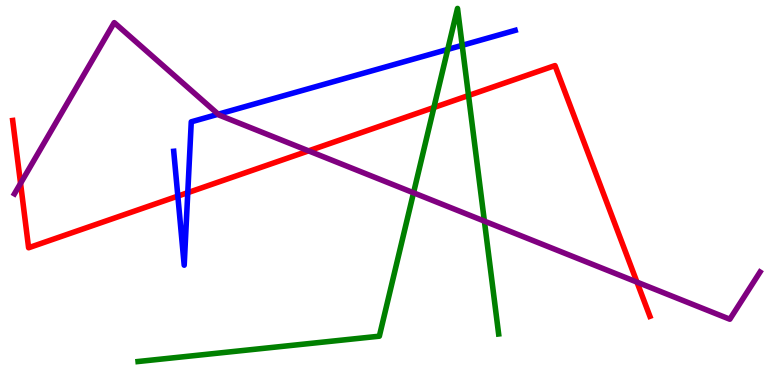[{'lines': ['blue', 'red'], 'intersections': [{'x': 2.29, 'y': 4.91}, {'x': 2.42, 'y': 5.0}]}, {'lines': ['green', 'red'], 'intersections': [{'x': 5.6, 'y': 7.21}, {'x': 6.05, 'y': 7.52}]}, {'lines': ['purple', 'red'], 'intersections': [{'x': 0.265, 'y': 5.24}, {'x': 3.98, 'y': 6.08}, {'x': 8.22, 'y': 2.67}]}, {'lines': ['blue', 'green'], 'intersections': [{'x': 5.78, 'y': 8.72}, {'x': 5.96, 'y': 8.82}]}, {'lines': ['blue', 'purple'], 'intersections': [{'x': 2.82, 'y': 7.03}]}, {'lines': ['green', 'purple'], 'intersections': [{'x': 5.34, 'y': 4.99}, {'x': 6.25, 'y': 4.26}]}]